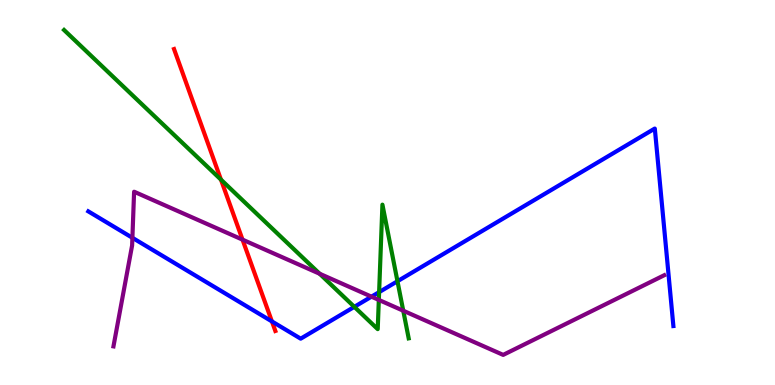[{'lines': ['blue', 'red'], 'intersections': [{'x': 3.51, 'y': 1.65}]}, {'lines': ['green', 'red'], 'intersections': [{'x': 2.85, 'y': 5.33}]}, {'lines': ['purple', 'red'], 'intersections': [{'x': 3.13, 'y': 3.78}]}, {'lines': ['blue', 'green'], 'intersections': [{'x': 4.57, 'y': 2.03}, {'x': 4.89, 'y': 2.41}, {'x': 5.13, 'y': 2.69}]}, {'lines': ['blue', 'purple'], 'intersections': [{'x': 1.71, 'y': 3.82}, {'x': 4.79, 'y': 2.29}]}, {'lines': ['green', 'purple'], 'intersections': [{'x': 4.12, 'y': 2.89}, {'x': 4.89, 'y': 2.21}, {'x': 5.2, 'y': 1.93}]}]